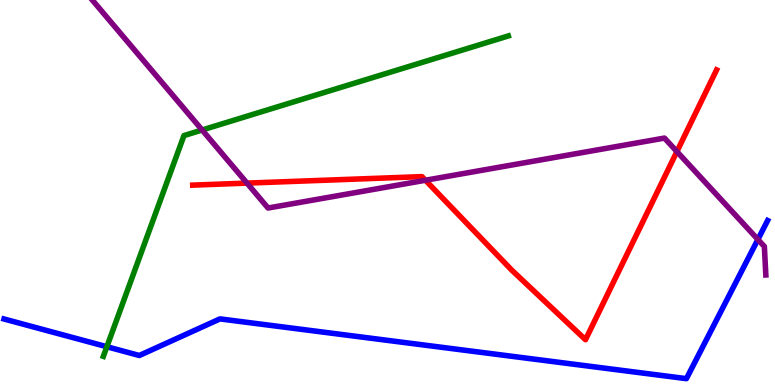[{'lines': ['blue', 'red'], 'intersections': []}, {'lines': ['green', 'red'], 'intersections': []}, {'lines': ['purple', 'red'], 'intersections': [{'x': 3.19, 'y': 5.24}, {'x': 5.49, 'y': 5.32}, {'x': 8.73, 'y': 6.06}]}, {'lines': ['blue', 'green'], 'intersections': [{'x': 1.38, 'y': 0.994}]}, {'lines': ['blue', 'purple'], 'intersections': [{'x': 9.78, 'y': 3.78}]}, {'lines': ['green', 'purple'], 'intersections': [{'x': 2.61, 'y': 6.62}]}]